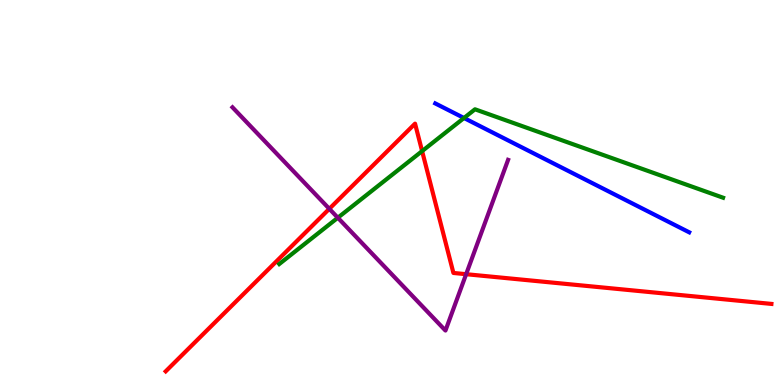[{'lines': ['blue', 'red'], 'intersections': []}, {'lines': ['green', 'red'], 'intersections': [{'x': 5.45, 'y': 6.08}]}, {'lines': ['purple', 'red'], 'intersections': [{'x': 4.25, 'y': 4.58}, {'x': 6.01, 'y': 2.88}]}, {'lines': ['blue', 'green'], 'intersections': [{'x': 5.99, 'y': 6.94}]}, {'lines': ['blue', 'purple'], 'intersections': []}, {'lines': ['green', 'purple'], 'intersections': [{'x': 4.36, 'y': 4.34}]}]